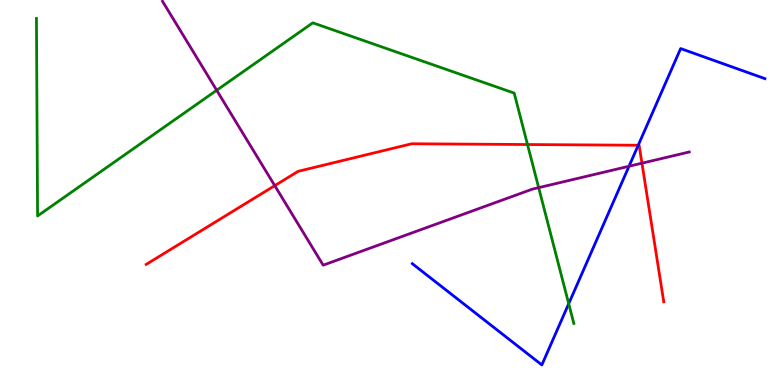[{'lines': ['blue', 'red'], 'intersections': [{'x': 8.24, 'y': 6.23}]}, {'lines': ['green', 'red'], 'intersections': [{'x': 6.81, 'y': 6.25}]}, {'lines': ['purple', 'red'], 'intersections': [{'x': 3.55, 'y': 5.18}, {'x': 8.28, 'y': 5.76}]}, {'lines': ['blue', 'green'], 'intersections': [{'x': 7.34, 'y': 2.11}]}, {'lines': ['blue', 'purple'], 'intersections': [{'x': 8.12, 'y': 5.68}]}, {'lines': ['green', 'purple'], 'intersections': [{'x': 2.8, 'y': 7.66}, {'x': 6.95, 'y': 5.13}]}]